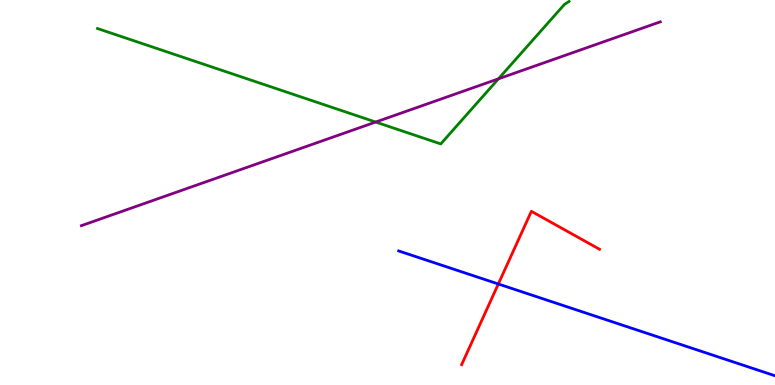[{'lines': ['blue', 'red'], 'intersections': [{'x': 6.43, 'y': 2.62}]}, {'lines': ['green', 'red'], 'intersections': []}, {'lines': ['purple', 'red'], 'intersections': []}, {'lines': ['blue', 'green'], 'intersections': []}, {'lines': ['blue', 'purple'], 'intersections': []}, {'lines': ['green', 'purple'], 'intersections': [{'x': 4.85, 'y': 6.83}, {'x': 6.43, 'y': 7.95}]}]